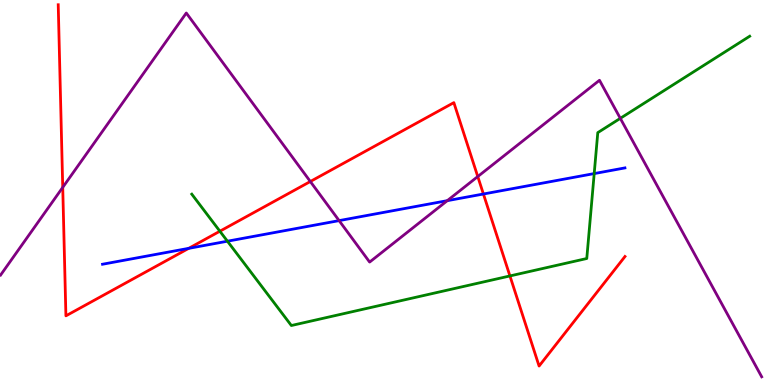[{'lines': ['blue', 'red'], 'intersections': [{'x': 2.43, 'y': 3.55}, {'x': 6.24, 'y': 4.96}]}, {'lines': ['green', 'red'], 'intersections': [{'x': 2.84, 'y': 3.99}, {'x': 6.58, 'y': 2.83}]}, {'lines': ['purple', 'red'], 'intersections': [{'x': 0.809, 'y': 5.13}, {'x': 4.0, 'y': 5.29}, {'x': 6.16, 'y': 5.41}]}, {'lines': ['blue', 'green'], 'intersections': [{'x': 2.93, 'y': 3.73}, {'x': 7.67, 'y': 5.49}]}, {'lines': ['blue', 'purple'], 'intersections': [{'x': 4.38, 'y': 4.27}, {'x': 5.77, 'y': 4.79}]}, {'lines': ['green', 'purple'], 'intersections': [{'x': 8.0, 'y': 6.93}]}]